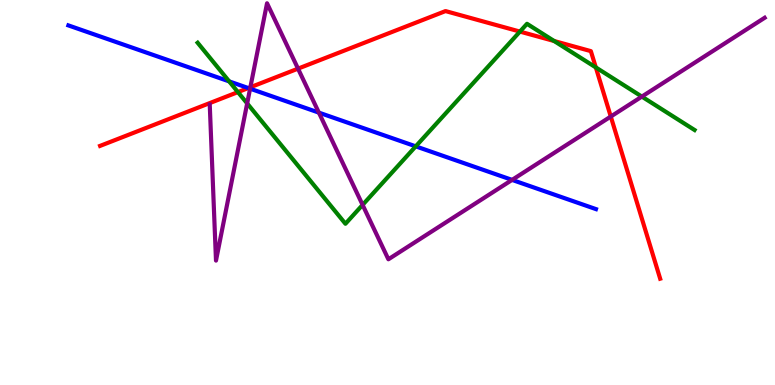[{'lines': ['blue', 'red'], 'intersections': [{'x': 3.2, 'y': 7.71}]}, {'lines': ['green', 'red'], 'intersections': [{'x': 3.07, 'y': 7.61}, {'x': 6.71, 'y': 9.18}, {'x': 7.15, 'y': 8.93}, {'x': 7.69, 'y': 8.25}]}, {'lines': ['purple', 'red'], 'intersections': [{'x': 3.23, 'y': 7.73}, {'x': 3.85, 'y': 8.22}, {'x': 7.88, 'y': 6.97}]}, {'lines': ['blue', 'green'], 'intersections': [{'x': 2.96, 'y': 7.89}, {'x': 5.36, 'y': 6.2}]}, {'lines': ['blue', 'purple'], 'intersections': [{'x': 3.23, 'y': 7.7}, {'x': 4.11, 'y': 7.07}, {'x': 6.61, 'y': 5.33}]}, {'lines': ['green', 'purple'], 'intersections': [{'x': 3.19, 'y': 7.31}, {'x': 4.68, 'y': 4.68}, {'x': 8.28, 'y': 7.49}]}]